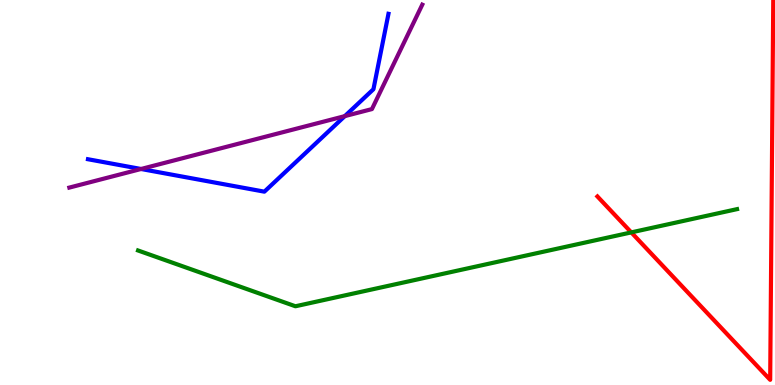[{'lines': ['blue', 'red'], 'intersections': []}, {'lines': ['green', 'red'], 'intersections': [{'x': 8.15, 'y': 3.96}]}, {'lines': ['purple', 'red'], 'intersections': []}, {'lines': ['blue', 'green'], 'intersections': []}, {'lines': ['blue', 'purple'], 'intersections': [{'x': 1.82, 'y': 5.61}, {'x': 4.45, 'y': 6.98}]}, {'lines': ['green', 'purple'], 'intersections': []}]